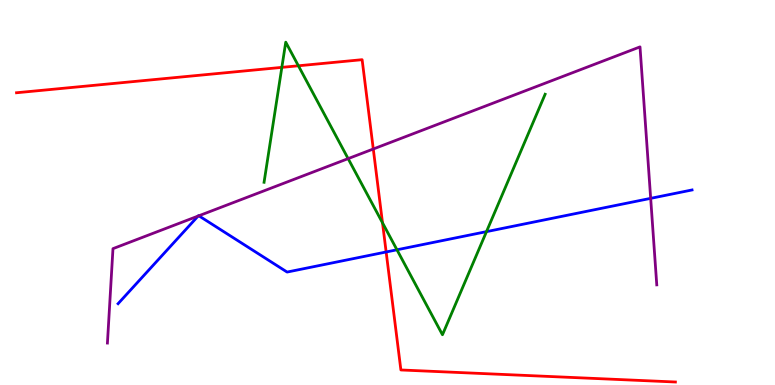[{'lines': ['blue', 'red'], 'intersections': [{'x': 4.98, 'y': 3.46}]}, {'lines': ['green', 'red'], 'intersections': [{'x': 3.64, 'y': 8.25}, {'x': 3.85, 'y': 8.29}, {'x': 4.94, 'y': 4.21}]}, {'lines': ['purple', 'red'], 'intersections': [{'x': 4.82, 'y': 6.13}]}, {'lines': ['blue', 'green'], 'intersections': [{'x': 5.12, 'y': 3.51}, {'x': 6.28, 'y': 3.98}]}, {'lines': ['blue', 'purple'], 'intersections': [{'x': 2.56, 'y': 4.39}, {'x': 2.57, 'y': 4.4}, {'x': 8.4, 'y': 4.85}]}, {'lines': ['green', 'purple'], 'intersections': [{'x': 4.49, 'y': 5.88}]}]